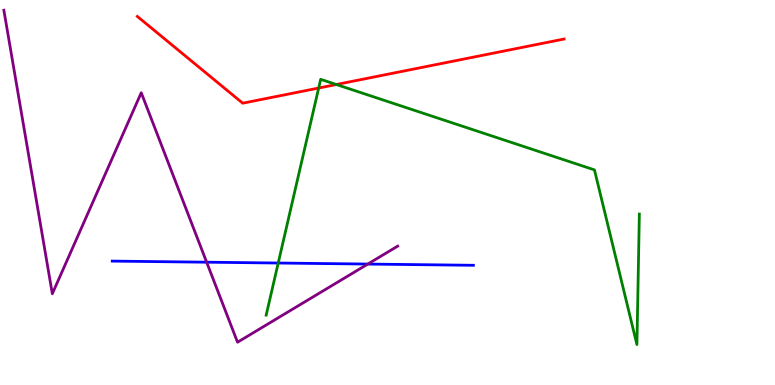[{'lines': ['blue', 'red'], 'intersections': []}, {'lines': ['green', 'red'], 'intersections': [{'x': 4.11, 'y': 7.71}, {'x': 4.34, 'y': 7.8}]}, {'lines': ['purple', 'red'], 'intersections': []}, {'lines': ['blue', 'green'], 'intersections': [{'x': 3.59, 'y': 3.17}]}, {'lines': ['blue', 'purple'], 'intersections': [{'x': 2.67, 'y': 3.19}, {'x': 4.75, 'y': 3.14}]}, {'lines': ['green', 'purple'], 'intersections': []}]